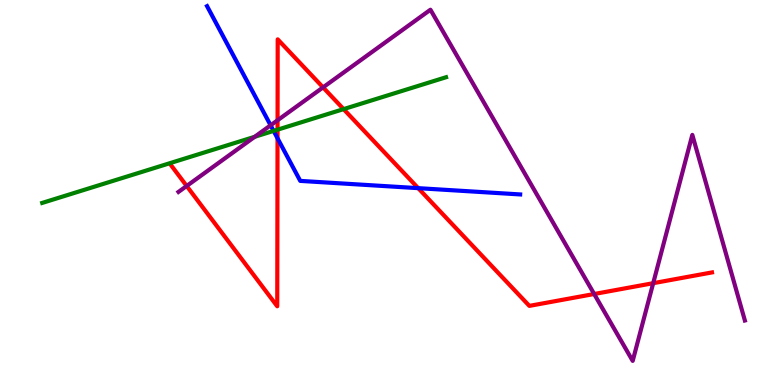[{'lines': ['blue', 'red'], 'intersections': [{'x': 3.58, 'y': 6.41}, {'x': 5.4, 'y': 5.11}]}, {'lines': ['green', 'red'], 'intersections': [{'x': 3.58, 'y': 6.63}, {'x': 4.43, 'y': 7.17}]}, {'lines': ['purple', 'red'], 'intersections': [{'x': 2.41, 'y': 5.17}, {'x': 3.58, 'y': 6.88}, {'x': 4.17, 'y': 7.73}, {'x': 7.67, 'y': 2.36}, {'x': 8.43, 'y': 2.64}]}, {'lines': ['blue', 'green'], 'intersections': [{'x': 3.53, 'y': 6.6}]}, {'lines': ['blue', 'purple'], 'intersections': [{'x': 3.49, 'y': 6.75}]}, {'lines': ['green', 'purple'], 'intersections': [{'x': 3.29, 'y': 6.45}]}]